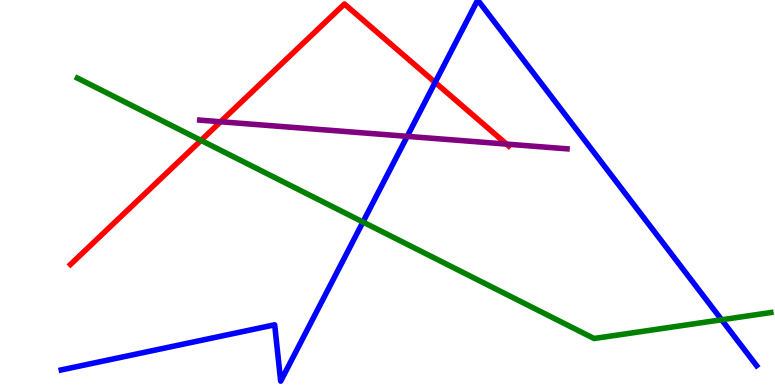[{'lines': ['blue', 'red'], 'intersections': [{'x': 5.61, 'y': 7.86}]}, {'lines': ['green', 'red'], 'intersections': [{'x': 2.59, 'y': 6.35}]}, {'lines': ['purple', 'red'], 'intersections': [{'x': 2.85, 'y': 6.84}, {'x': 6.54, 'y': 6.26}]}, {'lines': ['blue', 'green'], 'intersections': [{'x': 4.68, 'y': 4.23}, {'x': 9.31, 'y': 1.69}]}, {'lines': ['blue', 'purple'], 'intersections': [{'x': 5.25, 'y': 6.46}]}, {'lines': ['green', 'purple'], 'intersections': []}]